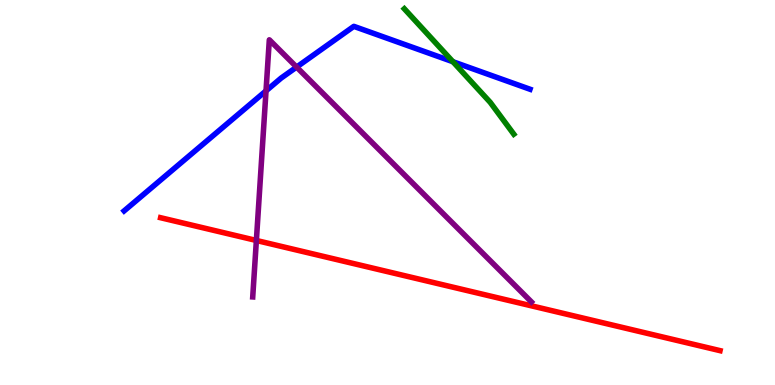[{'lines': ['blue', 'red'], 'intersections': []}, {'lines': ['green', 'red'], 'intersections': []}, {'lines': ['purple', 'red'], 'intersections': [{'x': 3.31, 'y': 3.75}]}, {'lines': ['blue', 'green'], 'intersections': [{'x': 5.84, 'y': 8.4}]}, {'lines': ['blue', 'purple'], 'intersections': [{'x': 3.43, 'y': 7.64}, {'x': 3.83, 'y': 8.26}]}, {'lines': ['green', 'purple'], 'intersections': []}]